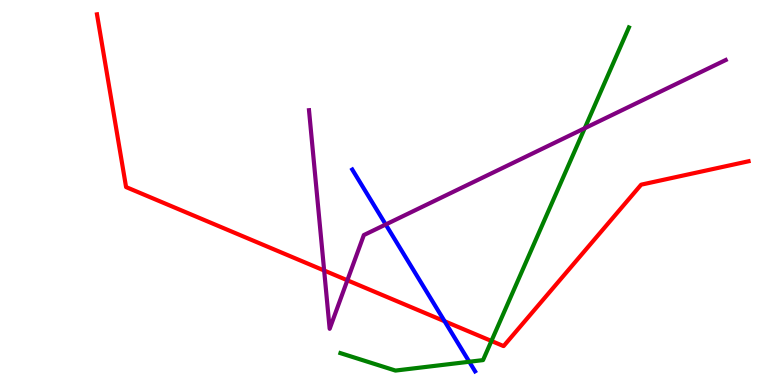[{'lines': ['blue', 'red'], 'intersections': [{'x': 5.74, 'y': 1.66}]}, {'lines': ['green', 'red'], 'intersections': [{'x': 6.34, 'y': 1.14}]}, {'lines': ['purple', 'red'], 'intersections': [{'x': 4.18, 'y': 2.97}, {'x': 4.48, 'y': 2.72}]}, {'lines': ['blue', 'green'], 'intersections': [{'x': 6.05, 'y': 0.604}]}, {'lines': ['blue', 'purple'], 'intersections': [{'x': 4.98, 'y': 4.17}]}, {'lines': ['green', 'purple'], 'intersections': [{'x': 7.54, 'y': 6.67}]}]